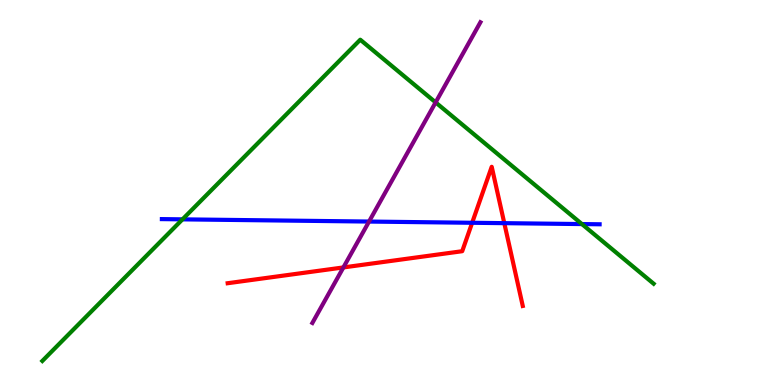[{'lines': ['blue', 'red'], 'intersections': [{'x': 6.09, 'y': 4.21}, {'x': 6.51, 'y': 4.2}]}, {'lines': ['green', 'red'], 'intersections': []}, {'lines': ['purple', 'red'], 'intersections': [{'x': 4.43, 'y': 3.05}]}, {'lines': ['blue', 'green'], 'intersections': [{'x': 2.35, 'y': 4.3}, {'x': 7.51, 'y': 4.18}]}, {'lines': ['blue', 'purple'], 'intersections': [{'x': 4.76, 'y': 4.25}]}, {'lines': ['green', 'purple'], 'intersections': [{'x': 5.62, 'y': 7.34}]}]